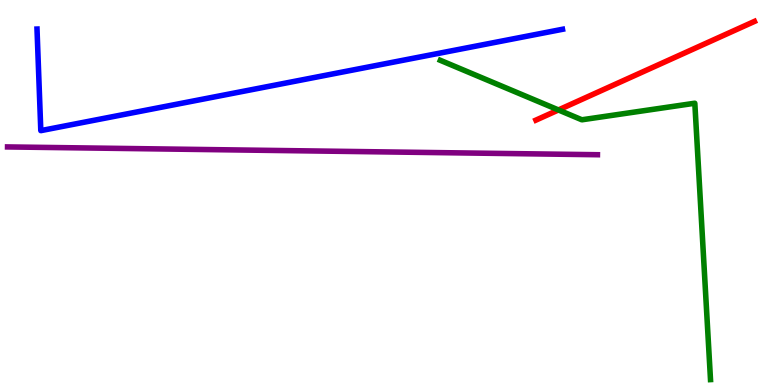[{'lines': ['blue', 'red'], 'intersections': []}, {'lines': ['green', 'red'], 'intersections': [{'x': 7.21, 'y': 7.14}]}, {'lines': ['purple', 'red'], 'intersections': []}, {'lines': ['blue', 'green'], 'intersections': []}, {'lines': ['blue', 'purple'], 'intersections': []}, {'lines': ['green', 'purple'], 'intersections': []}]